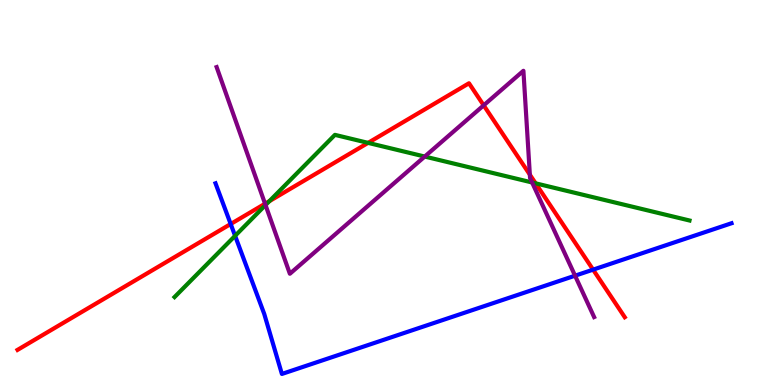[{'lines': ['blue', 'red'], 'intersections': [{'x': 2.98, 'y': 4.18}, {'x': 7.65, 'y': 3.0}]}, {'lines': ['green', 'red'], 'intersections': [{'x': 3.48, 'y': 4.77}, {'x': 4.75, 'y': 6.29}, {'x': 6.91, 'y': 5.24}]}, {'lines': ['purple', 'red'], 'intersections': [{'x': 3.42, 'y': 4.71}, {'x': 6.24, 'y': 7.26}, {'x': 6.84, 'y': 5.46}]}, {'lines': ['blue', 'green'], 'intersections': [{'x': 3.03, 'y': 3.87}]}, {'lines': ['blue', 'purple'], 'intersections': [{'x': 7.42, 'y': 2.84}]}, {'lines': ['green', 'purple'], 'intersections': [{'x': 3.43, 'y': 4.67}, {'x': 5.48, 'y': 5.93}, {'x': 6.87, 'y': 5.26}]}]